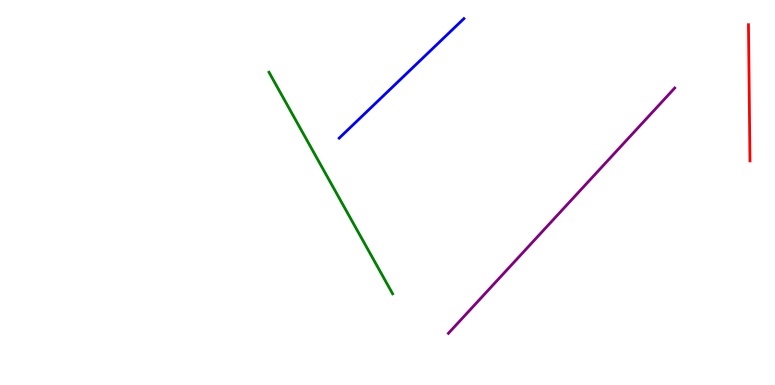[{'lines': ['blue', 'red'], 'intersections': []}, {'lines': ['green', 'red'], 'intersections': []}, {'lines': ['purple', 'red'], 'intersections': []}, {'lines': ['blue', 'green'], 'intersections': []}, {'lines': ['blue', 'purple'], 'intersections': []}, {'lines': ['green', 'purple'], 'intersections': []}]